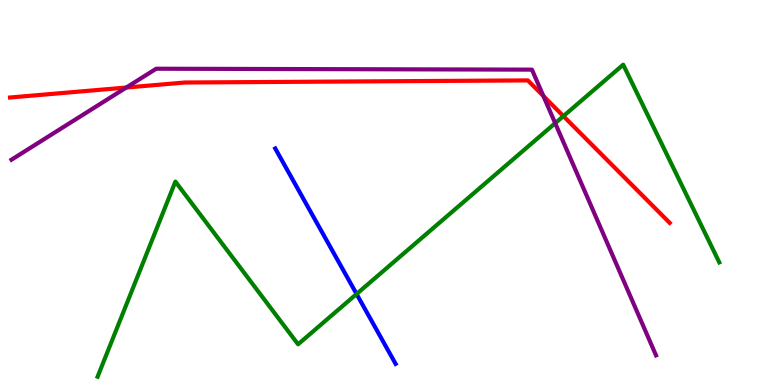[{'lines': ['blue', 'red'], 'intersections': []}, {'lines': ['green', 'red'], 'intersections': [{'x': 7.27, 'y': 6.98}]}, {'lines': ['purple', 'red'], 'intersections': [{'x': 1.63, 'y': 7.73}, {'x': 7.01, 'y': 7.51}]}, {'lines': ['blue', 'green'], 'intersections': [{'x': 4.6, 'y': 2.36}]}, {'lines': ['blue', 'purple'], 'intersections': []}, {'lines': ['green', 'purple'], 'intersections': [{'x': 7.16, 'y': 6.8}]}]